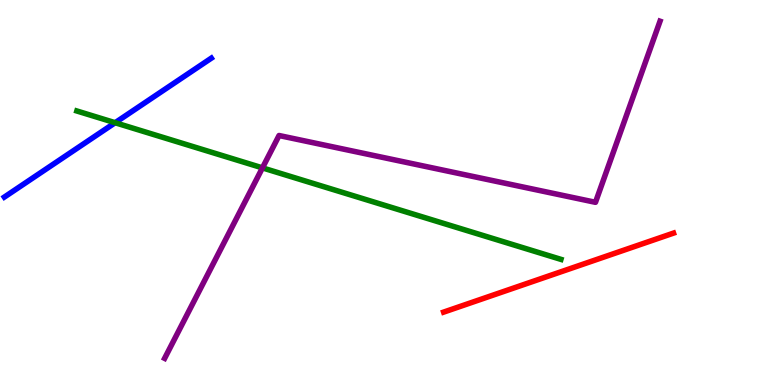[{'lines': ['blue', 'red'], 'intersections': []}, {'lines': ['green', 'red'], 'intersections': []}, {'lines': ['purple', 'red'], 'intersections': []}, {'lines': ['blue', 'green'], 'intersections': [{'x': 1.49, 'y': 6.81}]}, {'lines': ['blue', 'purple'], 'intersections': []}, {'lines': ['green', 'purple'], 'intersections': [{'x': 3.39, 'y': 5.64}]}]